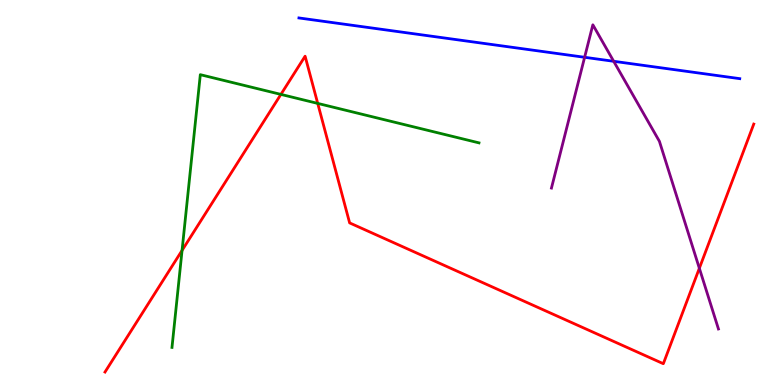[{'lines': ['blue', 'red'], 'intersections': []}, {'lines': ['green', 'red'], 'intersections': [{'x': 2.35, 'y': 3.5}, {'x': 3.62, 'y': 7.55}, {'x': 4.1, 'y': 7.31}]}, {'lines': ['purple', 'red'], 'intersections': [{'x': 9.02, 'y': 3.03}]}, {'lines': ['blue', 'green'], 'intersections': []}, {'lines': ['blue', 'purple'], 'intersections': [{'x': 7.54, 'y': 8.51}, {'x': 7.92, 'y': 8.41}]}, {'lines': ['green', 'purple'], 'intersections': []}]